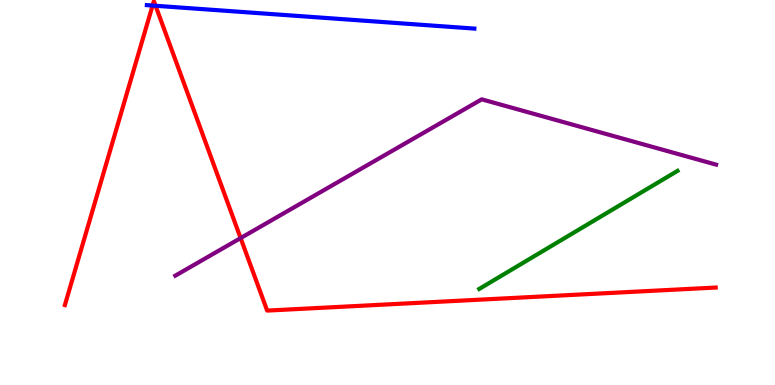[{'lines': ['blue', 'red'], 'intersections': [{'x': 1.97, 'y': 9.86}, {'x': 2.01, 'y': 9.85}]}, {'lines': ['green', 'red'], 'intersections': []}, {'lines': ['purple', 'red'], 'intersections': [{'x': 3.1, 'y': 3.82}]}, {'lines': ['blue', 'green'], 'intersections': []}, {'lines': ['blue', 'purple'], 'intersections': []}, {'lines': ['green', 'purple'], 'intersections': []}]